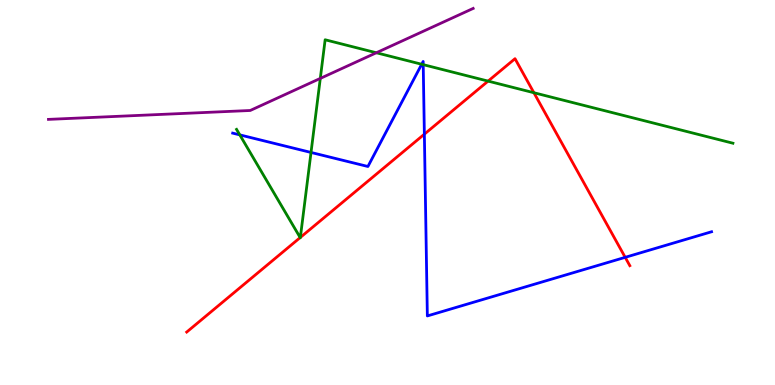[{'lines': ['blue', 'red'], 'intersections': [{'x': 5.48, 'y': 6.51}, {'x': 8.07, 'y': 3.32}]}, {'lines': ['green', 'red'], 'intersections': [{'x': 3.87, 'y': 3.83}, {'x': 3.88, 'y': 3.83}, {'x': 6.3, 'y': 7.89}, {'x': 6.89, 'y': 7.59}]}, {'lines': ['purple', 'red'], 'intersections': []}, {'lines': ['blue', 'green'], 'intersections': [{'x': 3.09, 'y': 6.5}, {'x': 4.01, 'y': 6.04}, {'x': 5.44, 'y': 8.33}, {'x': 5.46, 'y': 8.32}]}, {'lines': ['blue', 'purple'], 'intersections': []}, {'lines': ['green', 'purple'], 'intersections': [{'x': 4.13, 'y': 7.96}, {'x': 4.86, 'y': 8.63}]}]